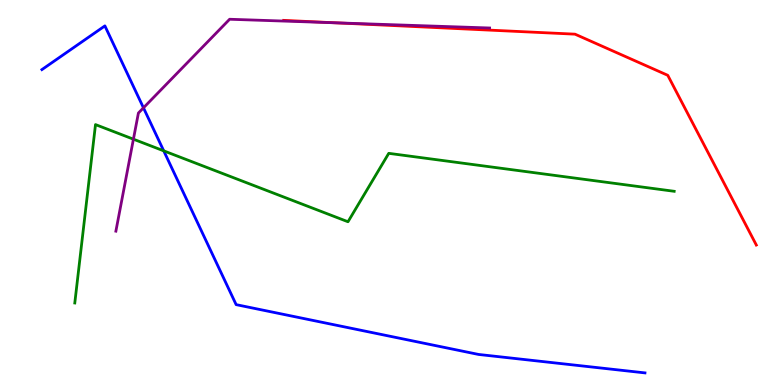[{'lines': ['blue', 'red'], 'intersections': []}, {'lines': ['green', 'red'], 'intersections': []}, {'lines': ['purple', 'red'], 'intersections': [{'x': 4.33, 'y': 9.41}]}, {'lines': ['blue', 'green'], 'intersections': [{'x': 2.11, 'y': 6.08}]}, {'lines': ['blue', 'purple'], 'intersections': [{'x': 1.85, 'y': 7.2}]}, {'lines': ['green', 'purple'], 'intersections': [{'x': 1.72, 'y': 6.38}]}]